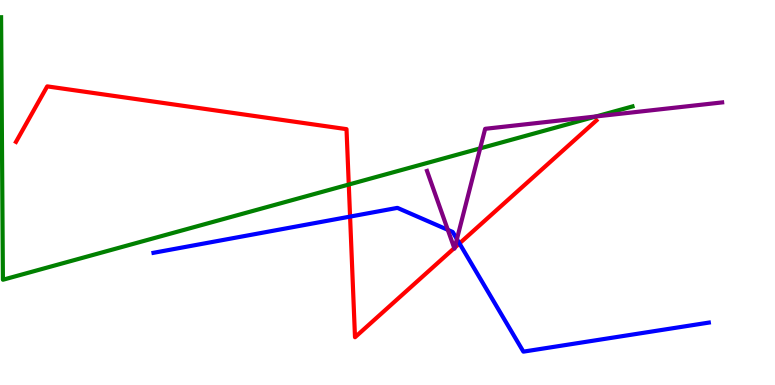[{'lines': ['blue', 'red'], 'intersections': [{'x': 4.52, 'y': 4.37}, {'x': 5.93, 'y': 3.68}]}, {'lines': ['green', 'red'], 'intersections': [{'x': 4.5, 'y': 5.21}]}, {'lines': ['purple', 'red'], 'intersections': [{'x': 5.86, 'y': 3.56}, {'x': 5.87, 'y': 3.57}]}, {'lines': ['blue', 'green'], 'intersections': []}, {'lines': ['blue', 'purple'], 'intersections': [{'x': 5.78, 'y': 4.03}, {'x': 5.9, 'y': 3.79}]}, {'lines': ['green', 'purple'], 'intersections': [{'x': 6.2, 'y': 6.15}, {'x': 7.69, 'y': 6.98}]}]